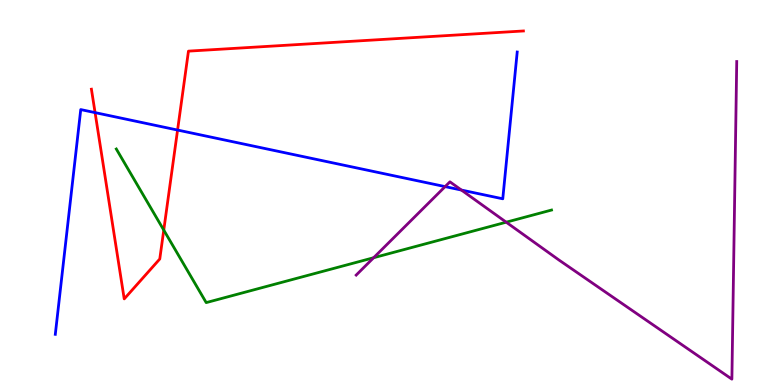[{'lines': ['blue', 'red'], 'intersections': [{'x': 1.23, 'y': 7.08}, {'x': 2.29, 'y': 6.62}]}, {'lines': ['green', 'red'], 'intersections': [{'x': 2.11, 'y': 4.02}]}, {'lines': ['purple', 'red'], 'intersections': []}, {'lines': ['blue', 'green'], 'intersections': []}, {'lines': ['blue', 'purple'], 'intersections': [{'x': 5.74, 'y': 5.15}, {'x': 5.95, 'y': 5.06}]}, {'lines': ['green', 'purple'], 'intersections': [{'x': 4.82, 'y': 3.31}, {'x': 6.53, 'y': 4.23}]}]